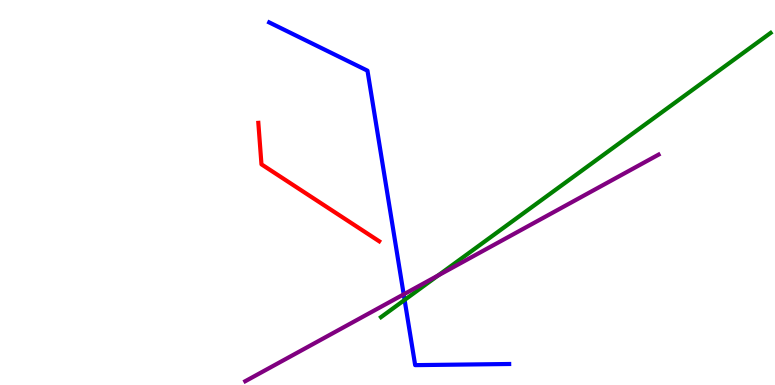[{'lines': ['blue', 'red'], 'intersections': []}, {'lines': ['green', 'red'], 'intersections': []}, {'lines': ['purple', 'red'], 'intersections': []}, {'lines': ['blue', 'green'], 'intersections': [{'x': 5.22, 'y': 2.21}]}, {'lines': ['blue', 'purple'], 'intersections': [{'x': 5.21, 'y': 2.35}]}, {'lines': ['green', 'purple'], 'intersections': [{'x': 5.65, 'y': 2.84}]}]